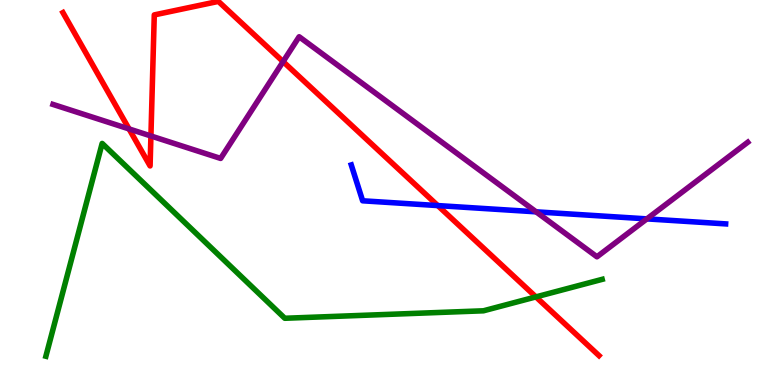[{'lines': ['blue', 'red'], 'intersections': [{'x': 5.65, 'y': 4.66}]}, {'lines': ['green', 'red'], 'intersections': [{'x': 6.92, 'y': 2.29}]}, {'lines': ['purple', 'red'], 'intersections': [{'x': 1.67, 'y': 6.65}, {'x': 1.95, 'y': 6.47}, {'x': 3.65, 'y': 8.4}]}, {'lines': ['blue', 'green'], 'intersections': []}, {'lines': ['blue', 'purple'], 'intersections': [{'x': 6.92, 'y': 4.5}, {'x': 8.35, 'y': 4.31}]}, {'lines': ['green', 'purple'], 'intersections': []}]